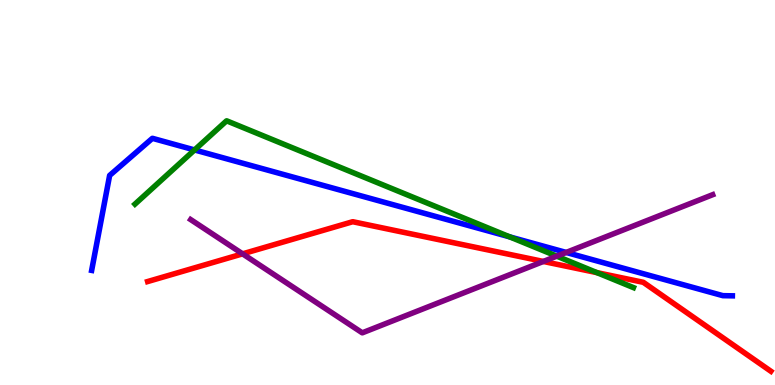[{'lines': ['blue', 'red'], 'intersections': []}, {'lines': ['green', 'red'], 'intersections': [{'x': 7.7, 'y': 2.92}]}, {'lines': ['purple', 'red'], 'intersections': [{'x': 3.13, 'y': 3.41}, {'x': 7.01, 'y': 3.21}]}, {'lines': ['blue', 'green'], 'intersections': [{'x': 2.51, 'y': 6.11}, {'x': 6.58, 'y': 3.85}]}, {'lines': ['blue', 'purple'], 'intersections': [{'x': 7.31, 'y': 3.44}]}, {'lines': ['green', 'purple'], 'intersections': [{'x': 7.18, 'y': 3.35}]}]